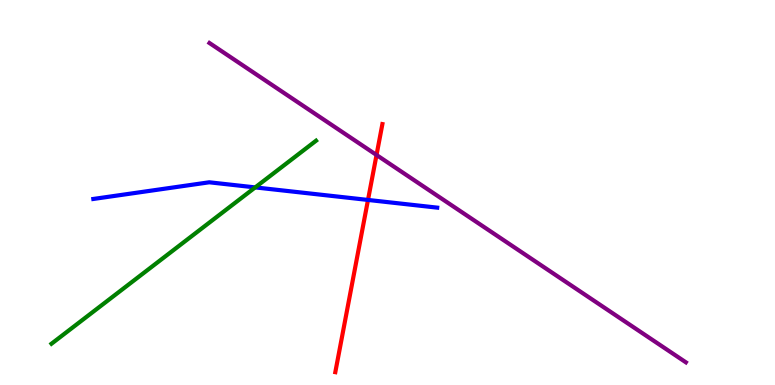[{'lines': ['blue', 'red'], 'intersections': [{'x': 4.75, 'y': 4.81}]}, {'lines': ['green', 'red'], 'intersections': []}, {'lines': ['purple', 'red'], 'intersections': [{'x': 4.86, 'y': 5.97}]}, {'lines': ['blue', 'green'], 'intersections': [{'x': 3.29, 'y': 5.13}]}, {'lines': ['blue', 'purple'], 'intersections': []}, {'lines': ['green', 'purple'], 'intersections': []}]